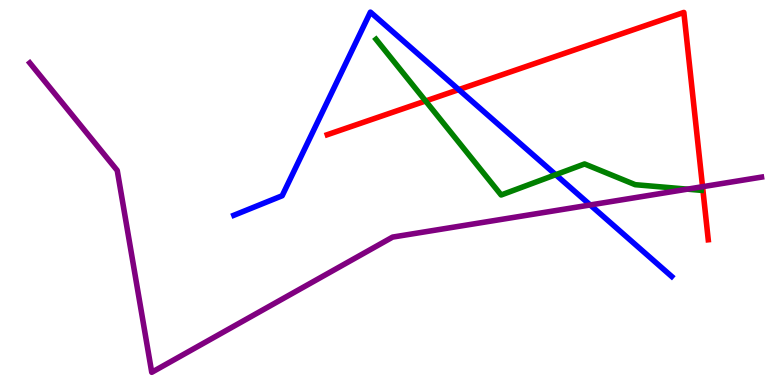[{'lines': ['blue', 'red'], 'intersections': [{'x': 5.92, 'y': 7.67}]}, {'lines': ['green', 'red'], 'intersections': [{'x': 5.49, 'y': 7.38}]}, {'lines': ['purple', 'red'], 'intersections': [{'x': 9.07, 'y': 5.15}]}, {'lines': ['blue', 'green'], 'intersections': [{'x': 7.17, 'y': 5.46}]}, {'lines': ['blue', 'purple'], 'intersections': [{'x': 7.62, 'y': 4.68}]}, {'lines': ['green', 'purple'], 'intersections': [{'x': 8.87, 'y': 5.09}]}]